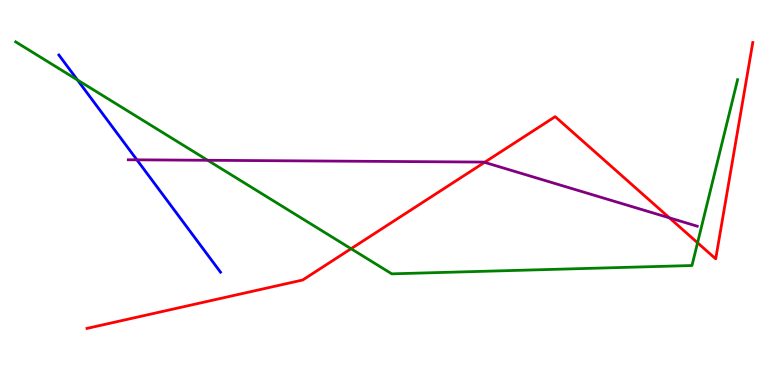[{'lines': ['blue', 'red'], 'intersections': []}, {'lines': ['green', 'red'], 'intersections': [{'x': 4.53, 'y': 3.54}, {'x': 9.0, 'y': 3.69}]}, {'lines': ['purple', 'red'], 'intersections': [{'x': 6.25, 'y': 5.78}, {'x': 8.64, 'y': 4.34}]}, {'lines': ['blue', 'green'], 'intersections': [{'x': 0.999, 'y': 7.92}]}, {'lines': ['blue', 'purple'], 'intersections': [{'x': 1.77, 'y': 5.85}]}, {'lines': ['green', 'purple'], 'intersections': [{'x': 2.68, 'y': 5.84}]}]